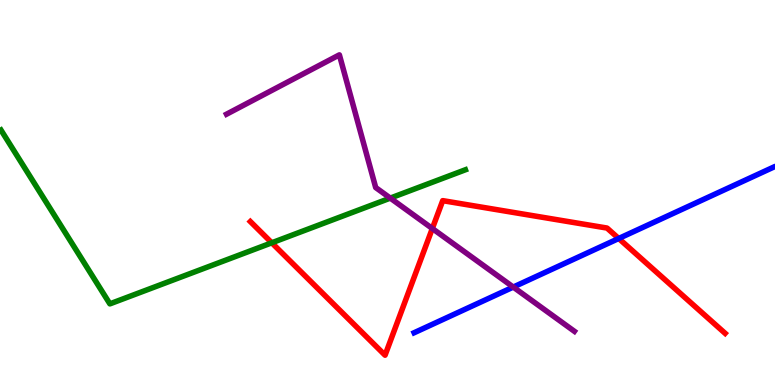[{'lines': ['blue', 'red'], 'intersections': [{'x': 7.98, 'y': 3.81}]}, {'lines': ['green', 'red'], 'intersections': [{'x': 3.51, 'y': 3.69}]}, {'lines': ['purple', 'red'], 'intersections': [{'x': 5.58, 'y': 4.06}]}, {'lines': ['blue', 'green'], 'intersections': []}, {'lines': ['blue', 'purple'], 'intersections': [{'x': 6.62, 'y': 2.54}]}, {'lines': ['green', 'purple'], 'intersections': [{'x': 5.04, 'y': 4.85}]}]